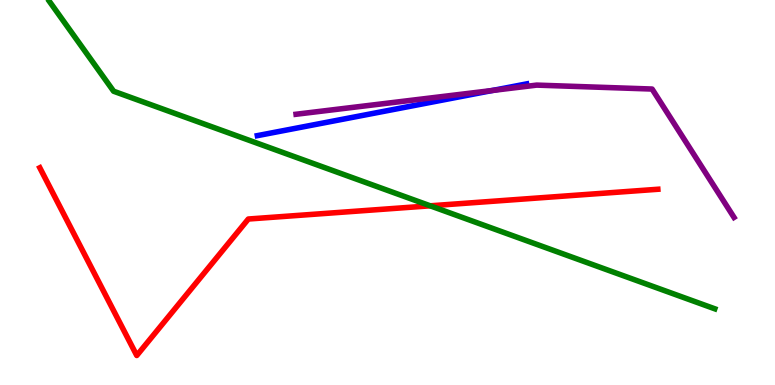[{'lines': ['blue', 'red'], 'intersections': []}, {'lines': ['green', 'red'], 'intersections': [{'x': 5.55, 'y': 4.65}]}, {'lines': ['purple', 'red'], 'intersections': []}, {'lines': ['blue', 'green'], 'intersections': []}, {'lines': ['blue', 'purple'], 'intersections': [{'x': 6.36, 'y': 7.65}]}, {'lines': ['green', 'purple'], 'intersections': []}]